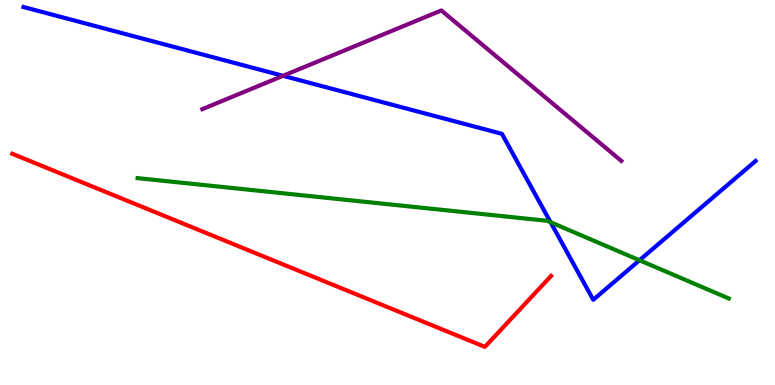[{'lines': ['blue', 'red'], 'intersections': []}, {'lines': ['green', 'red'], 'intersections': []}, {'lines': ['purple', 'red'], 'intersections': []}, {'lines': ['blue', 'green'], 'intersections': [{'x': 7.1, 'y': 4.23}, {'x': 8.25, 'y': 3.24}]}, {'lines': ['blue', 'purple'], 'intersections': [{'x': 3.65, 'y': 8.03}]}, {'lines': ['green', 'purple'], 'intersections': []}]